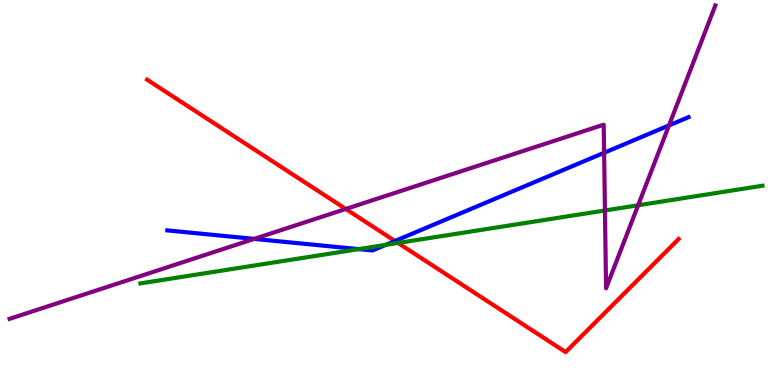[{'lines': ['blue', 'red'], 'intersections': [{'x': 5.1, 'y': 3.74}]}, {'lines': ['green', 'red'], 'intersections': [{'x': 5.14, 'y': 3.69}]}, {'lines': ['purple', 'red'], 'intersections': [{'x': 4.46, 'y': 4.57}]}, {'lines': ['blue', 'green'], 'intersections': [{'x': 4.63, 'y': 3.53}, {'x': 4.98, 'y': 3.64}]}, {'lines': ['blue', 'purple'], 'intersections': [{'x': 3.28, 'y': 3.79}, {'x': 7.79, 'y': 6.03}, {'x': 8.63, 'y': 6.74}]}, {'lines': ['green', 'purple'], 'intersections': [{'x': 7.81, 'y': 4.53}, {'x': 8.23, 'y': 4.67}]}]